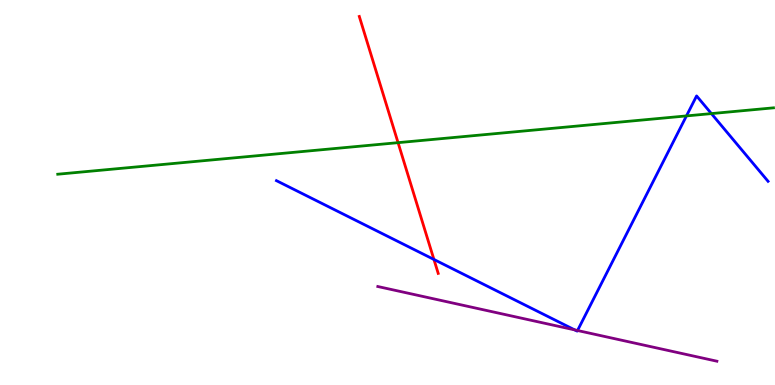[{'lines': ['blue', 'red'], 'intersections': [{'x': 5.6, 'y': 3.26}]}, {'lines': ['green', 'red'], 'intersections': [{'x': 5.14, 'y': 6.29}]}, {'lines': ['purple', 'red'], 'intersections': []}, {'lines': ['blue', 'green'], 'intersections': [{'x': 8.86, 'y': 6.99}, {'x': 9.18, 'y': 7.05}]}, {'lines': ['blue', 'purple'], 'intersections': [{'x': 7.42, 'y': 1.43}, {'x': 7.45, 'y': 1.42}]}, {'lines': ['green', 'purple'], 'intersections': []}]